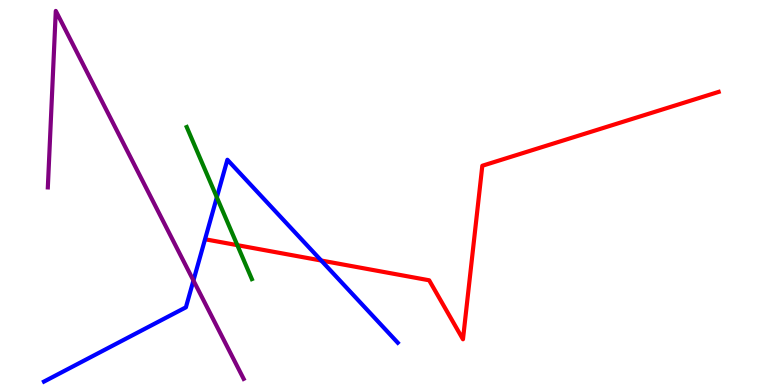[{'lines': ['blue', 'red'], 'intersections': [{'x': 4.14, 'y': 3.23}]}, {'lines': ['green', 'red'], 'intersections': [{'x': 3.06, 'y': 3.63}]}, {'lines': ['purple', 'red'], 'intersections': []}, {'lines': ['blue', 'green'], 'intersections': [{'x': 2.8, 'y': 4.87}]}, {'lines': ['blue', 'purple'], 'intersections': [{'x': 2.5, 'y': 2.71}]}, {'lines': ['green', 'purple'], 'intersections': []}]